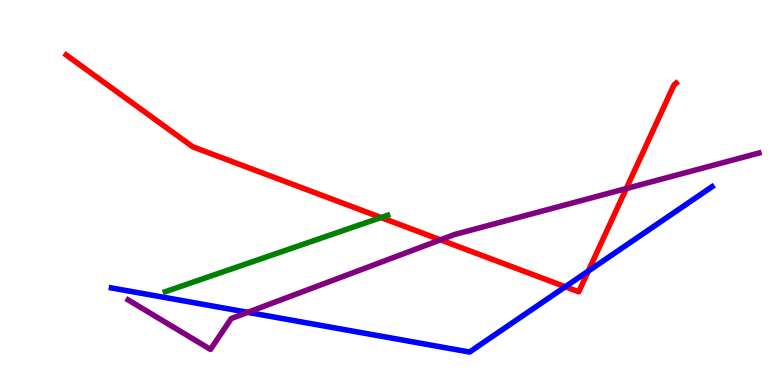[{'lines': ['blue', 'red'], 'intersections': [{'x': 7.29, 'y': 2.55}, {'x': 7.59, 'y': 2.96}]}, {'lines': ['green', 'red'], 'intersections': [{'x': 4.92, 'y': 4.35}]}, {'lines': ['purple', 'red'], 'intersections': [{'x': 5.68, 'y': 3.77}, {'x': 8.08, 'y': 5.1}]}, {'lines': ['blue', 'green'], 'intersections': []}, {'lines': ['blue', 'purple'], 'intersections': [{'x': 3.2, 'y': 1.89}]}, {'lines': ['green', 'purple'], 'intersections': []}]